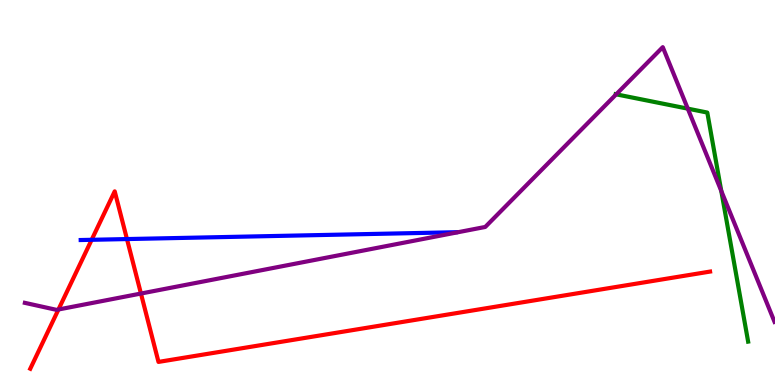[{'lines': ['blue', 'red'], 'intersections': [{'x': 1.18, 'y': 3.77}, {'x': 1.64, 'y': 3.79}]}, {'lines': ['green', 'red'], 'intersections': []}, {'lines': ['purple', 'red'], 'intersections': [{'x': 0.754, 'y': 1.96}, {'x': 1.82, 'y': 2.38}]}, {'lines': ['blue', 'green'], 'intersections': []}, {'lines': ['blue', 'purple'], 'intersections': []}, {'lines': ['green', 'purple'], 'intersections': [{'x': 7.95, 'y': 7.55}, {'x': 8.87, 'y': 7.18}, {'x': 9.31, 'y': 5.04}]}]